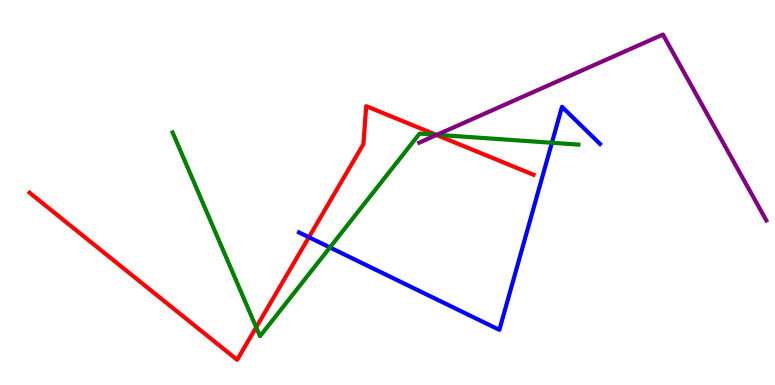[{'lines': ['blue', 'red'], 'intersections': [{'x': 3.99, 'y': 3.84}]}, {'lines': ['green', 'red'], 'intersections': [{'x': 3.31, 'y': 1.5}, {'x': 5.63, 'y': 6.5}]}, {'lines': ['purple', 'red'], 'intersections': [{'x': 5.63, 'y': 6.49}]}, {'lines': ['blue', 'green'], 'intersections': [{'x': 4.26, 'y': 3.57}, {'x': 7.12, 'y': 6.29}]}, {'lines': ['blue', 'purple'], 'intersections': []}, {'lines': ['green', 'purple'], 'intersections': [{'x': 5.64, 'y': 6.5}]}]